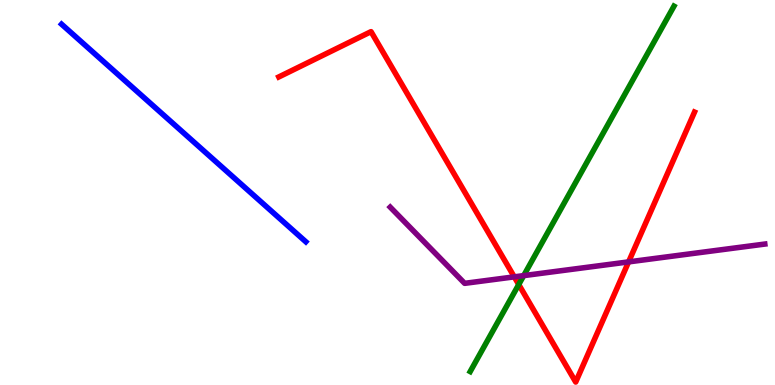[{'lines': ['blue', 'red'], 'intersections': []}, {'lines': ['green', 'red'], 'intersections': [{'x': 6.69, 'y': 2.61}]}, {'lines': ['purple', 'red'], 'intersections': [{'x': 6.64, 'y': 2.81}, {'x': 8.11, 'y': 3.2}]}, {'lines': ['blue', 'green'], 'intersections': []}, {'lines': ['blue', 'purple'], 'intersections': []}, {'lines': ['green', 'purple'], 'intersections': [{'x': 6.76, 'y': 2.84}]}]